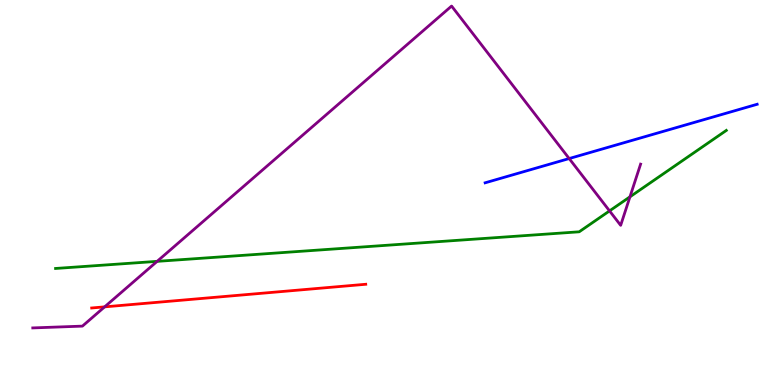[{'lines': ['blue', 'red'], 'intersections': []}, {'lines': ['green', 'red'], 'intersections': []}, {'lines': ['purple', 'red'], 'intersections': [{'x': 1.35, 'y': 2.03}]}, {'lines': ['blue', 'green'], 'intersections': []}, {'lines': ['blue', 'purple'], 'intersections': [{'x': 7.34, 'y': 5.88}]}, {'lines': ['green', 'purple'], 'intersections': [{'x': 2.03, 'y': 3.21}, {'x': 7.87, 'y': 4.52}, {'x': 8.13, 'y': 4.89}]}]